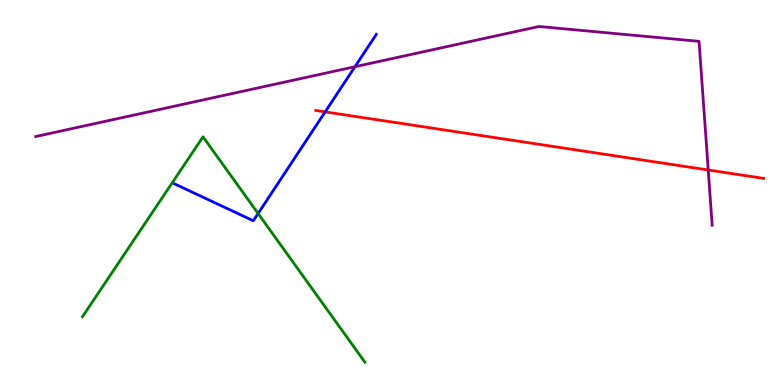[{'lines': ['blue', 'red'], 'intersections': [{'x': 4.2, 'y': 7.09}]}, {'lines': ['green', 'red'], 'intersections': []}, {'lines': ['purple', 'red'], 'intersections': [{'x': 9.14, 'y': 5.58}]}, {'lines': ['blue', 'green'], 'intersections': [{'x': 3.33, 'y': 4.45}]}, {'lines': ['blue', 'purple'], 'intersections': [{'x': 4.58, 'y': 8.27}]}, {'lines': ['green', 'purple'], 'intersections': []}]